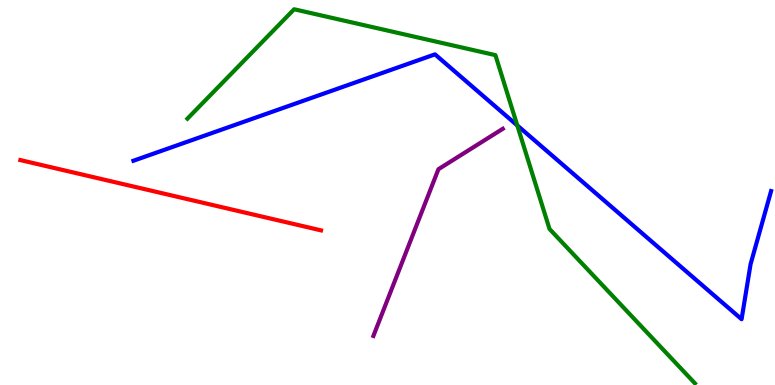[{'lines': ['blue', 'red'], 'intersections': []}, {'lines': ['green', 'red'], 'intersections': []}, {'lines': ['purple', 'red'], 'intersections': []}, {'lines': ['blue', 'green'], 'intersections': [{'x': 6.67, 'y': 6.74}]}, {'lines': ['blue', 'purple'], 'intersections': []}, {'lines': ['green', 'purple'], 'intersections': []}]